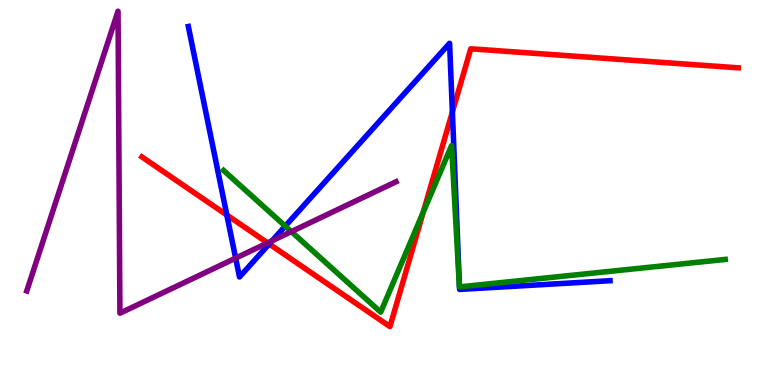[{'lines': ['blue', 'red'], 'intersections': [{'x': 2.93, 'y': 4.42}, {'x': 3.47, 'y': 3.66}, {'x': 5.84, 'y': 7.09}]}, {'lines': ['green', 'red'], 'intersections': [{'x': 5.46, 'y': 4.49}]}, {'lines': ['purple', 'red'], 'intersections': [{'x': 3.45, 'y': 3.69}]}, {'lines': ['blue', 'green'], 'intersections': [{'x': 3.68, 'y': 4.13}, {'x': 5.93, 'y': 2.55}]}, {'lines': ['blue', 'purple'], 'intersections': [{'x': 3.04, 'y': 3.3}, {'x': 3.51, 'y': 3.75}]}, {'lines': ['green', 'purple'], 'intersections': [{'x': 3.76, 'y': 3.98}]}]